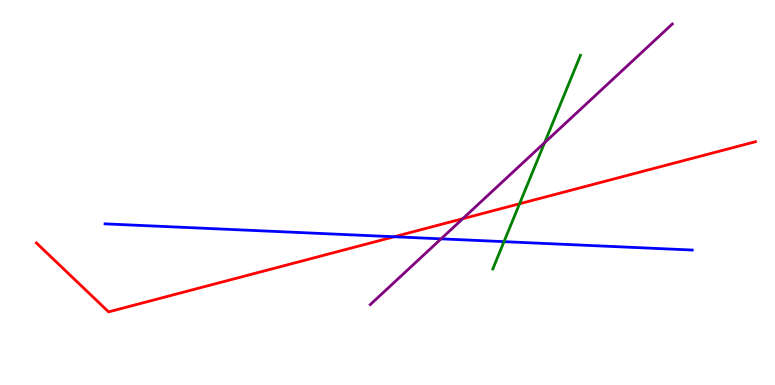[{'lines': ['blue', 'red'], 'intersections': [{'x': 5.09, 'y': 3.85}]}, {'lines': ['green', 'red'], 'intersections': [{'x': 6.7, 'y': 4.71}]}, {'lines': ['purple', 'red'], 'intersections': [{'x': 5.97, 'y': 4.32}]}, {'lines': ['blue', 'green'], 'intersections': [{'x': 6.5, 'y': 3.72}]}, {'lines': ['blue', 'purple'], 'intersections': [{'x': 5.69, 'y': 3.8}]}, {'lines': ['green', 'purple'], 'intersections': [{'x': 7.03, 'y': 6.3}]}]